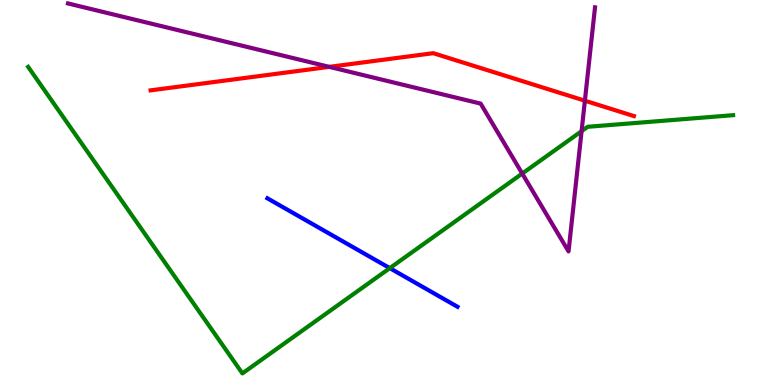[{'lines': ['blue', 'red'], 'intersections': []}, {'lines': ['green', 'red'], 'intersections': []}, {'lines': ['purple', 'red'], 'intersections': [{'x': 4.25, 'y': 8.26}, {'x': 7.55, 'y': 7.38}]}, {'lines': ['blue', 'green'], 'intersections': [{'x': 5.03, 'y': 3.04}]}, {'lines': ['blue', 'purple'], 'intersections': []}, {'lines': ['green', 'purple'], 'intersections': [{'x': 6.74, 'y': 5.49}, {'x': 7.5, 'y': 6.59}]}]